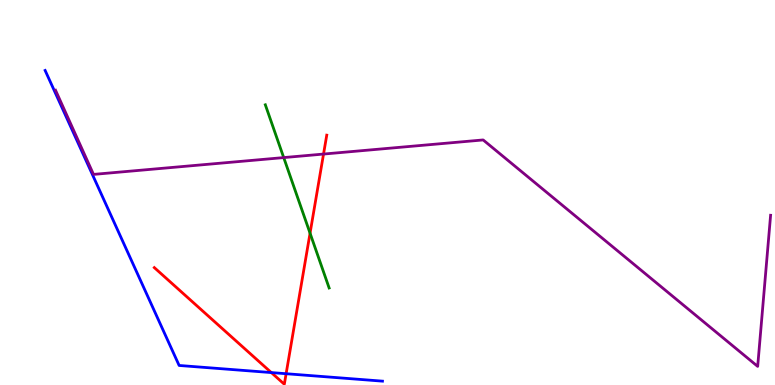[{'lines': ['blue', 'red'], 'intersections': [{'x': 3.5, 'y': 0.323}, {'x': 3.69, 'y': 0.293}]}, {'lines': ['green', 'red'], 'intersections': [{'x': 4.0, 'y': 3.94}]}, {'lines': ['purple', 'red'], 'intersections': [{'x': 4.17, 'y': 6.0}]}, {'lines': ['blue', 'green'], 'intersections': []}, {'lines': ['blue', 'purple'], 'intersections': []}, {'lines': ['green', 'purple'], 'intersections': [{'x': 3.66, 'y': 5.91}]}]